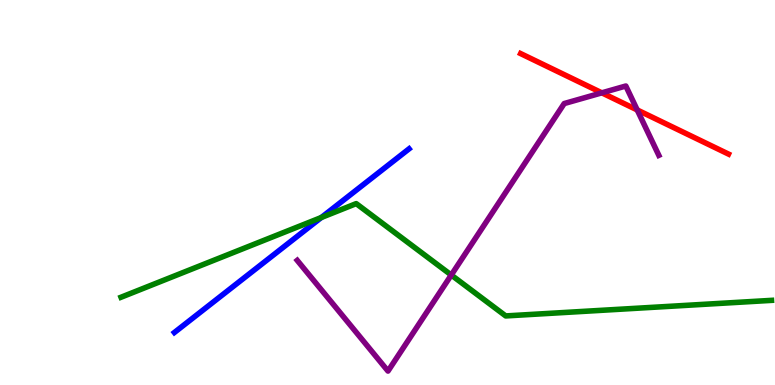[{'lines': ['blue', 'red'], 'intersections': []}, {'lines': ['green', 'red'], 'intersections': []}, {'lines': ['purple', 'red'], 'intersections': [{'x': 7.77, 'y': 7.59}, {'x': 8.22, 'y': 7.14}]}, {'lines': ['blue', 'green'], 'intersections': [{'x': 4.15, 'y': 4.35}]}, {'lines': ['blue', 'purple'], 'intersections': []}, {'lines': ['green', 'purple'], 'intersections': [{'x': 5.82, 'y': 2.86}]}]